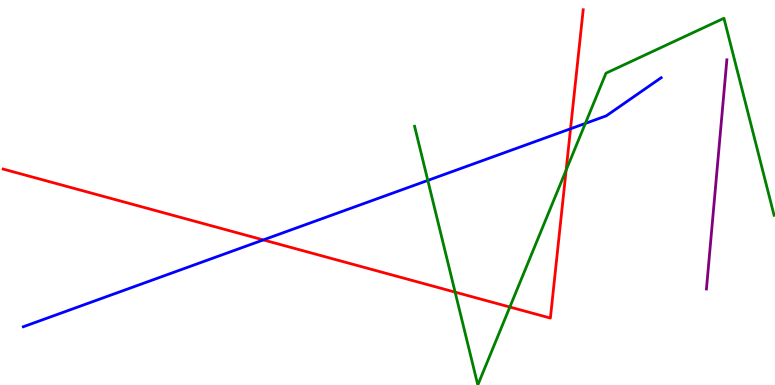[{'lines': ['blue', 'red'], 'intersections': [{'x': 3.4, 'y': 3.77}, {'x': 7.36, 'y': 6.66}]}, {'lines': ['green', 'red'], 'intersections': [{'x': 5.87, 'y': 2.41}, {'x': 6.58, 'y': 2.03}, {'x': 7.3, 'y': 5.58}]}, {'lines': ['purple', 'red'], 'intersections': []}, {'lines': ['blue', 'green'], 'intersections': [{'x': 5.52, 'y': 5.31}, {'x': 7.55, 'y': 6.79}]}, {'lines': ['blue', 'purple'], 'intersections': []}, {'lines': ['green', 'purple'], 'intersections': []}]